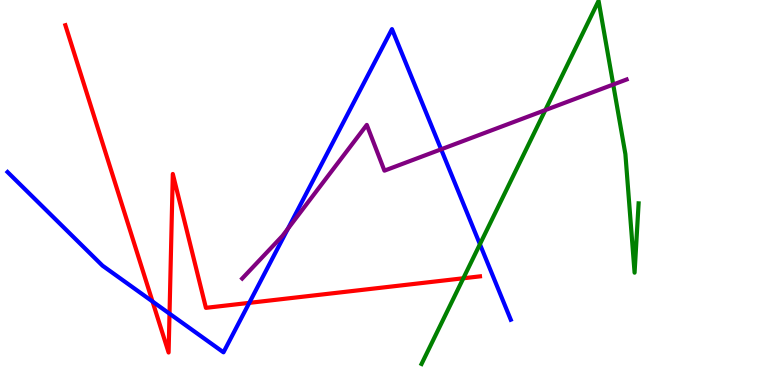[{'lines': ['blue', 'red'], 'intersections': [{'x': 1.97, 'y': 2.17}, {'x': 2.19, 'y': 1.85}, {'x': 3.22, 'y': 2.13}]}, {'lines': ['green', 'red'], 'intersections': [{'x': 5.98, 'y': 2.77}]}, {'lines': ['purple', 'red'], 'intersections': []}, {'lines': ['blue', 'green'], 'intersections': [{'x': 6.19, 'y': 3.66}]}, {'lines': ['blue', 'purple'], 'intersections': [{'x': 3.71, 'y': 4.06}, {'x': 5.69, 'y': 6.12}]}, {'lines': ['green', 'purple'], 'intersections': [{'x': 7.04, 'y': 7.14}, {'x': 7.91, 'y': 7.8}]}]